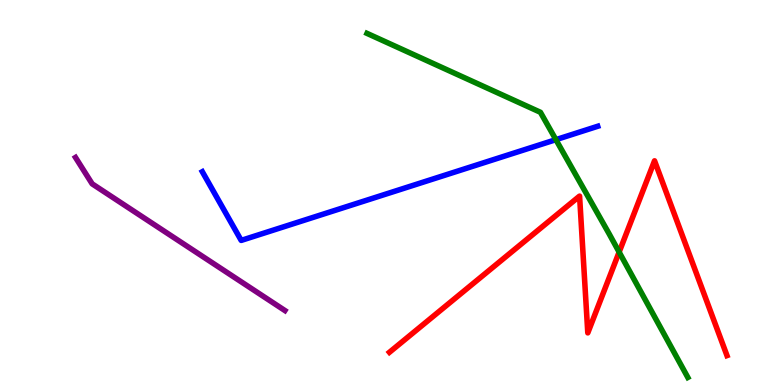[{'lines': ['blue', 'red'], 'intersections': []}, {'lines': ['green', 'red'], 'intersections': [{'x': 7.99, 'y': 3.45}]}, {'lines': ['purple', 'red'], 'intersections': []}, {'lines': ['blue', 'green'], 'intersections': [{'x': 7.17, 'y': 6.37}]}, {'lines': ['blue', 'purple'], 'intersections': []}, {'lines': ['green', 'purple'], 'intersections': []}]